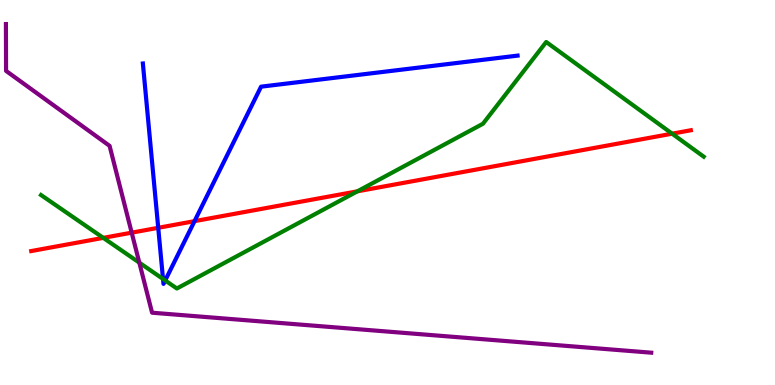[{'lines': ['blue', 'red'], 'intersections': [{'x': 2.04, 'y': 4.08}, {'x': 2.51, 'y': 4.26}]}, {'lines': ['green', 'red'], 'intersections': [{'x': 1.33, 'y': 3.82}, {'x': 4.61, 'y': 5.03}, {'x': 8.67, 'y': 6.53}]}, {'lines': ['purple', 'red'], 'intersections': [{'x': 1.7, 'y': 3.96}]}, {'lines': ['blue', 'green'], 'intersections': [{'x': 2.1, 'y': 2.75}, {'x': 2.13, 'y': 2.72}]}, {'lines': ['blue', 'purple'], 'intersections': []}, {'lines': ['green', 'purple'], 'intersections': [{'x': 1.8, 'y': 3.18}]}]